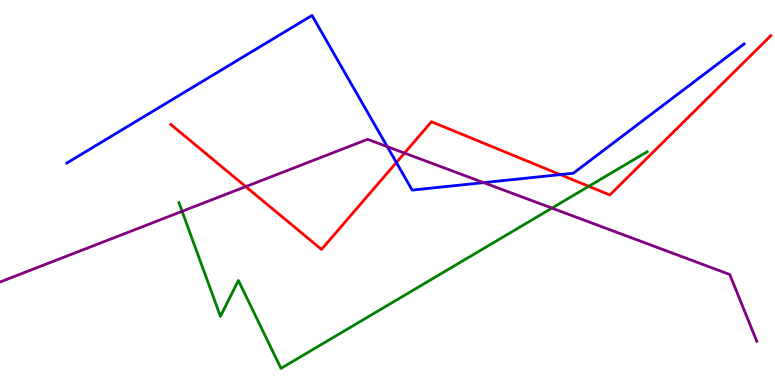[{'lines': ['blue', 'red'], 'intersections': [{'x': 5.11, 'y': 5.78}, {'x': 7.23, 'y': 5.46}]}, {'lines': ['green', 'red'], 'intersections': [{'x': 7.6, 'y': 5.16}]}, {'lines': ['purple', 'red'], 'intersections': [{'x': 3.17, 'y': 5.15}, {'x': 5.22, 'y': 6.02}]}, {'lines': ['blue', 'green'], 'intersections': []}, {'lines': ['blue', 'purple'], 'intersections': [{'x': 5.0, 'y': 6.19}, {'x': 6.24, 'y': 5.26}]}, {'lines': ['green', 'purple'], 'intersections': [{'x': 2.35, 'y': 4.51}, {'x': 7.12, 'y': 4.59}]}]